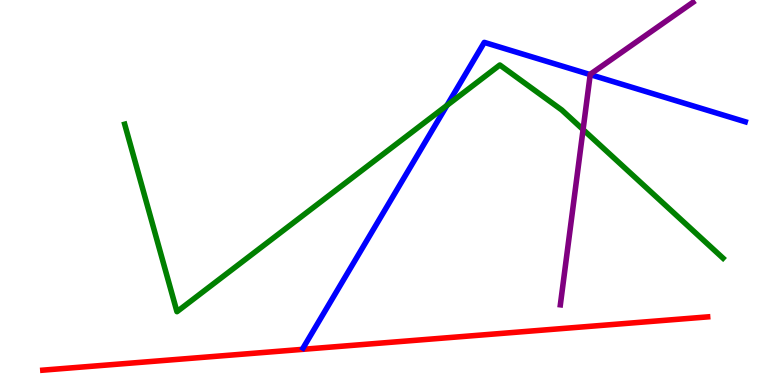[{'lines': ['blue', 'red'], 'intersections': []}, {'lines': ['green', 'red'], 'intersections': []}, {'lines': ['purple', 'red'], 'intersections': []}, {'lines': ['blue', 'green'], 'intersections': [{'x': 5.77, 'y': 7.26}]}, {'lines': ['blue', 'purple'], 'intersections': [{'x': 7.62, 'y': 8.06}]}, {'lines': ['green', 'purple'], 'intersections': [{'x': 7.52, 'y': 6.63}]}]